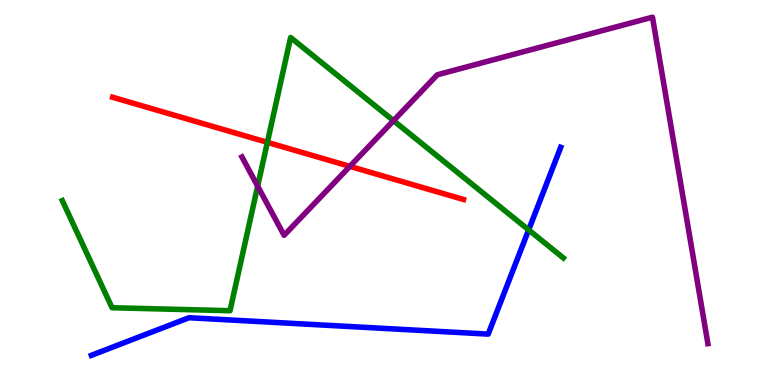[{'lines': ['blue', 'red'], 'intersections': []}, {'lines': ['green', 'red'], 'intersections': [{'x': 3.45, 'y': 6.3}]}, {'lines': ['purple', 'red'], 'intersections': [{'x': 4.51, 'y': 5.68}]}, {'lines': ['blue', 'green'], 'intersections': [{'x': 6.82, 'y': 4.03}]}, {'lines': ['blue', 'purple'], 'intersections': []}, {'lines': ['green', 'purple'], 'intersections': [{'x': 3.32, 'y': 5.16}, {'x': 5.08, 'y': 6.87}]}]